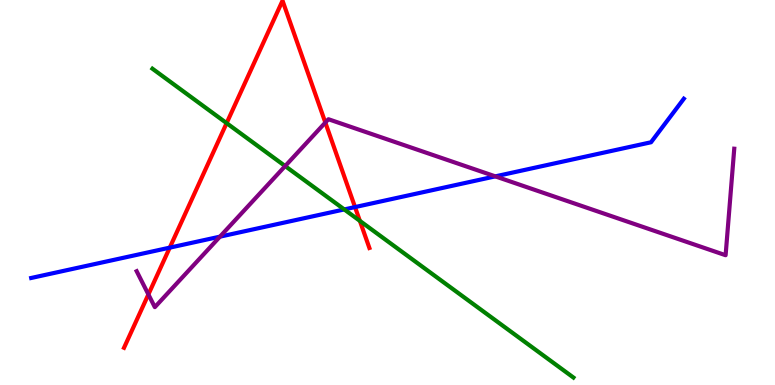[{'lines': ['blue', 'red'], 'intersections': [{'x': 2.19, 'y': 3.57}, {'x': 4.58, 'y': 4.62}]}, {'lines': ['green', 'red'], 'intersections': [{'x': 2.92, 'y': 6.8}, {'x': 4.64, 'y': 4.26}]}, {'lines': ['purple', 'red'], 'intersections': [{'x': 1.91, 'y': 2.35}, {'x': 4.2, 'y': 6.82}]}, {'lines': ['blue', 'green'], 'intersections': [{'x': 4.44, 'y': 4.56}]}, {'lines': ['blue', 'purple'], 'intersections': [{'x': 2.84, 'y': 3.85}, {'x': 6.39, 'y': 5.42}]}, {'lines': ['green', 'purple'], 'intersections': [{'x': 3.68, 'y': 5.69}]}]